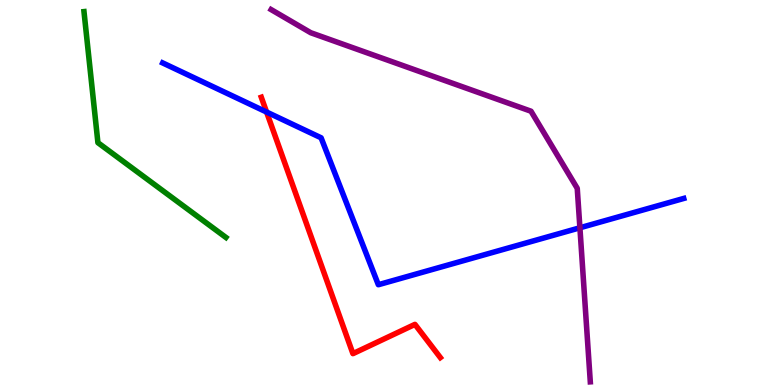[{'lines': ['blue', 'red'], 'intersections': [{'x': 3.44, 'y': 7.09}]}, {'lines': ['green', 'red'], 'intersections': []}, {'lines': ['purple', 'red'], 'intersections': []}, {'lines': ['blue', 'green'], 'intersections': []}, {'lines': ['blue', 'purple'], 'intersections': [{'x': 7.48, 'y': 4.08}]}, {'lines': ['green', 'purple'], 'intersections': []}]